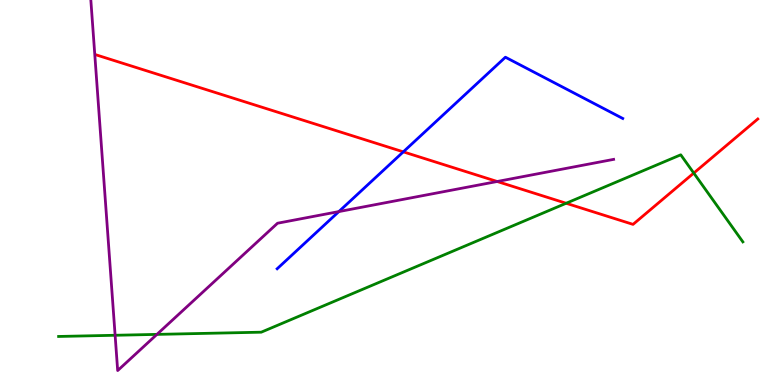[{'lines': ['blue', 'red'], 'intersections': [{'x': 5.2, 'y': 6.06}]}, {'lines': ['green', 'red'], 'intersections': [{'x': 7.31, 'y': 4.72}, {'x': 8.95, 'y': 5.5}]}, {'lines': ['purple', 'red'], 'intersections': [{'x': 6.42, 'y': 5.29}]}, {'lines': ['blue', 'green'], 'intersections': []}, {'lines': ['blue', 'purple'], 'intersections': [{'x': 4.37, 'y': 4.5}]}, {'lines': ['green', 'purple'], 'intersections': [{'x': 1.49, 'y': 1.29}, {'x': 2.02, 'y': 1.31}]}]